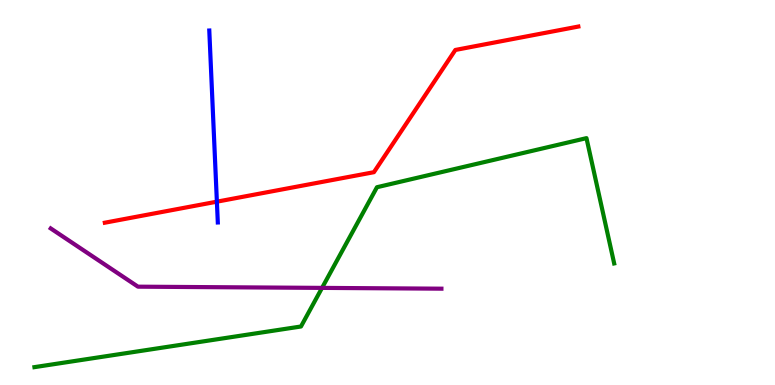[{'lines': ['blue', 'red'], 'intersections': [{'x': 2.8, 'y': 4.76}]}, {'lines': ['green', 'red'], 'intersections': []}, {'lines': ['purple', 'red'], 'intersections': []}, {'lines': ['blue', 'green'], 'intersections': []}, {'lines': ['blue', 'purple'], 'intersections': []}, {'lines': ['green', 'purple'], 'intersections': [{'x': 4.16, 'y': 2.52}]}]